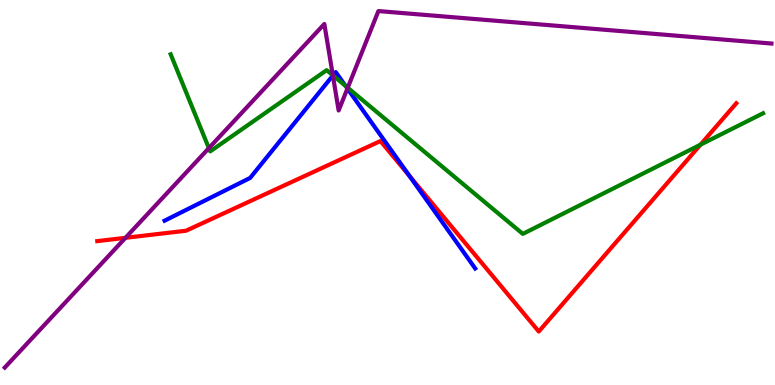[{'lines': ['blue', 'red'], 'intersections': [{'x': 5.29, 'y': 5.42}]}, {'lines': ['green', 'red'], 'intersections': [{'x': 9.04, 'y': 6.24}]}, {'lines': ['purple', 'red'], 'intersections': [{'x': 1.62, 'y': 3.82}]}, {'lines': ['blue', 'green'], 'intersections': [{'x': 4.3, 'y': 8.04}, {'x': 4.46, 'y': 7.77}]}, {'lines': ['blue', 'purple'], 'intersections': [{'x': 4.29, 'y': 8.04}, {'x': 4.48, 'y': 7.7}]}, {'lines': ['green', 'purple'], 'intersections': [{'x': 2.7, 'y': 6.15}, {'x': 4.29, 'y': 8.04}, {'x': 4.49, 'y': 7.72}]}]